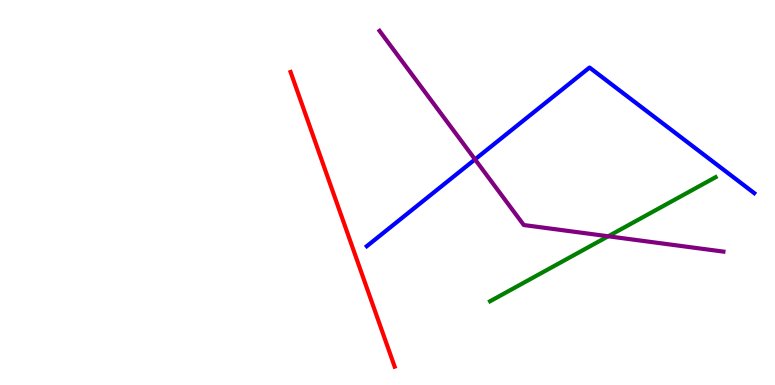[{'lines': ['blue', 'red'], 'intersections': []}, {'lines': ['green', 'red'], 'intersections': []}, {'lines': ['purple', 'red'], 'intersections': []}, {'lines': ['blue', 'green'], 'intersections': []}, {'lines': ['blue', 'purple'], 'intersections': [{'x': 6.13, 'y': 5.86}]}, {'lines': ['green', 'purple'], 'intersections': [{'x': 7.85, 'y': 3.86}]}]